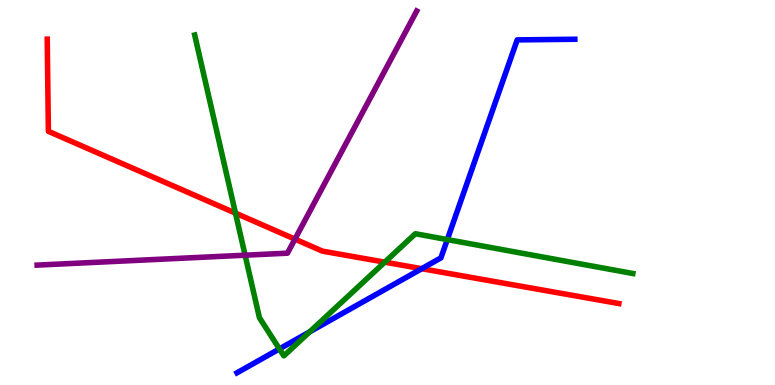[{'lines': ['blue', 'red'], 'intersections': [{'x': 5.44, 'y': 3.02}]}, {'lines': ['green', 'red'], 'intersections': [{'x': 3.04, 'y': 4.46}, {'x': 4.96, 'y': 3.19}]}, {'lines': ['purple', 'red'], 'intersections': [{'x': 3.81, 'y': 3.79}]}, {'lines': ['blue', 'green'], 'intersections': [{'x': 3.61, 'y': 0.937}, {'x': 4.0, 'y': 1.38}, {'x': 5.77, 'y': 3.78}]}, {'lines': ['blue', 'purple'], 'intersections': []}, {'lines': ['green', 'purple'], 'intersections': [{'x': 3.16, 'y': 3.37}]}]